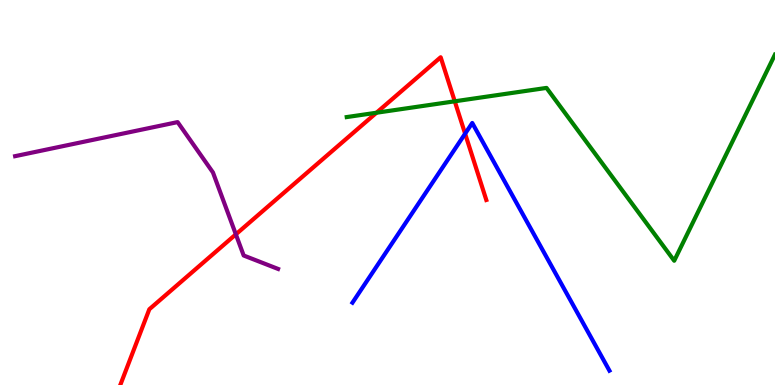[{'lines': ['blue', 'red'], 'intersections': [{'x': 6.0, 'y': 6.53}]}, {'lines': ['green', 'red'], 'intersections': [{'x': 4.86, 'y': 7.07}, {'x': 5.87, 'y': 7.37}]}, {'lines': ['purple', 'red'], 'intersections': [{'x': 3.04, 'y': 3.91}]}, {'lines': ['blue', 'green'], 'intersections': []}, {'lines': ['blue', 'purple'], 'intersections': []}, {'lines': ['green', 'purple'], 'intersections': []}]